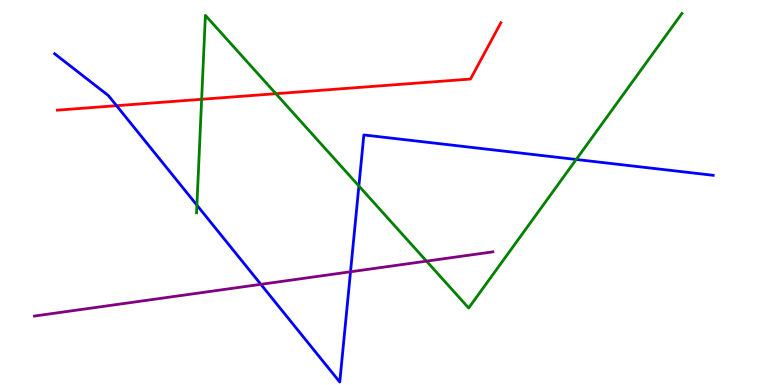[{'lines': ['blue', 'red'], 'intersections': [{'x': 1.5, 'y': 7.25}]}, {'lines': ['green', 'red'], 'intersections': [{'x': 2.6, 'y': 7.42}, {'x': 3.56, 'y': 7.57}]}, {'lines': ['purple', 'red'], 'intersections': []}, {'lines': ['blue', 'green'], 'intersections': [{'x': 2.54, 'y': 4.67}, {'x': 4.63, 'y': 5.17}, {'x': 7.43, 'y': 5.86}]}, {'lines': ['blue', 'purple'], 'intersections': [{'x': 3.37, 'y': 2.61}, {'x': 4.52, 'y': 2.94}]}, {'lines': ['green', 'purple'], 'intersections': [{'x': 5.5, 'y': 3.22}]}]